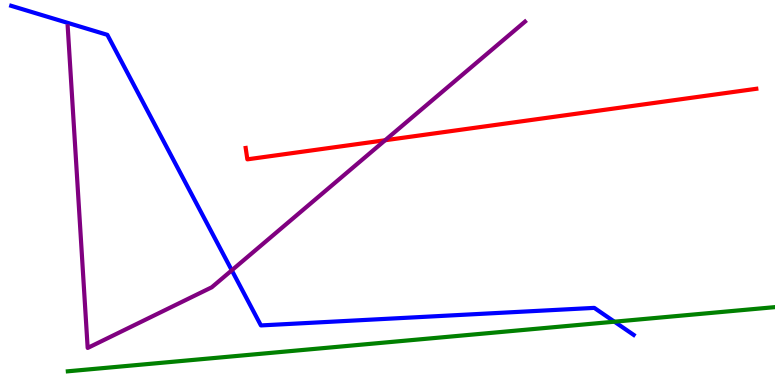[{'lines': ['blue', 'red'], 'intersections': []}, {'lines': ['green', 'red'], 'intersections': []}, {'lines': ['purple', 'red'], 'intersections': [{'x': 4.97, 'y': 6.36}]}, {'lines': ['blue', 'green'], 'intersections': [{'x': 7.93, 'y': 1.64}]}, {'lines': ['blue', 'purple'], 'intersections': [{'x': 2.99, 'y': 2.98}]}, {'lines': ['green', 'purple'], 'intersections': []}]